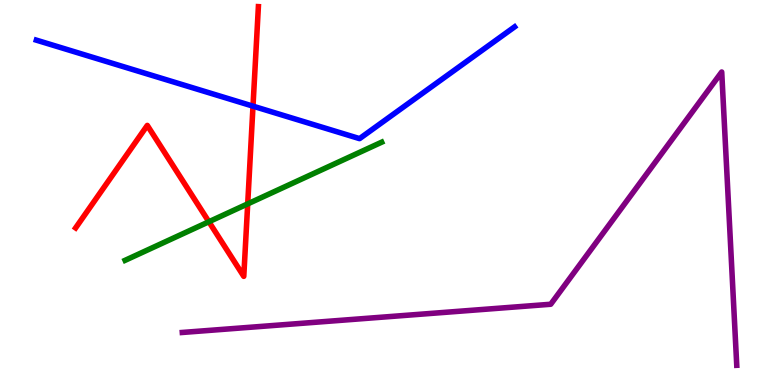[{'lines': ['blue', 'red'], 'intersections': [{'x': 3.26, 'y': 7.24}]}, {'lines': ['green', 'red'], 'intersections': [{'x': 2.7, 'y': 4.24}, {'x': 3.2, 'y': 4.7}]}, {'lines': ['purple', 'red'], 'intersections': []}, {'lines': ['blue', 'green'], 'intersections': []}, {'lines': ['blue', 'purple'], 'intersections': []}, {'lines': ['green', 'purple'], 'intersections': []}]